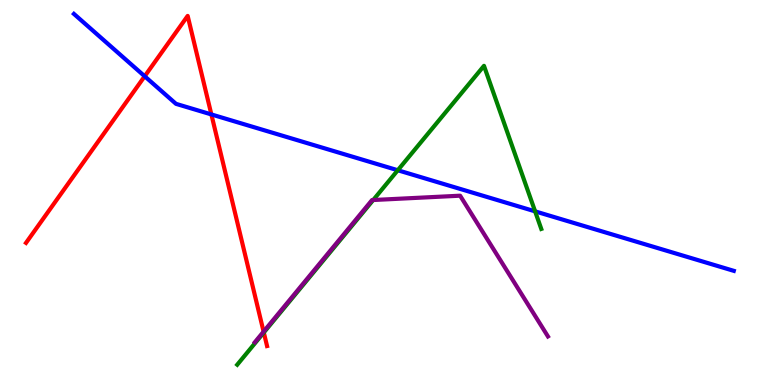[{'lines': ['blue', 'red'], 'intersections': [{'x': 1.87, 'y': 8.02}, {'x': 2.73, 'y': 7.03}]}, {'lines': ['green', 'red'], 'intersections': [{'x': 3.4, 'y': 1.36}]}, {'lines': ['purple', 'red'], 'intersections': [{'x': 3.4, 'y': 1.39}]}, {'lines': ['blue', 'green'], 'intersections': [{'x': 5.13, 'y': 5.58}, {'x': 6.9, 'y': 4.51}]}, {'lines': ['blue', 'purple'], 'intersections': []}, {'lines': ['green', 'purple'], 'intersections': [{'x': 4.82, 'y': 4.8}]}]